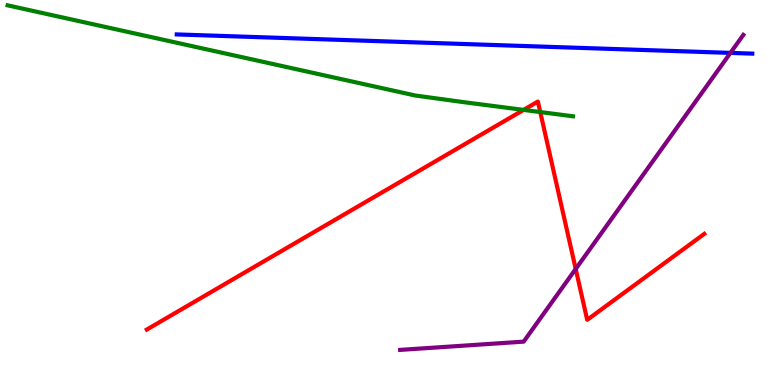[{'lines': ['blue', 'red'], 'intersections': []}, {'lines': ['green', 'red'], 'intersections': [{'x': 6.76, 'y': 7.15}, {'x': 6.97, 'y': 7.09}]}, {'lines': ['purple', 'red'], 'intersections': [{'x': 7.43, 'y': 3.01}]}, {'lines': ['blue', 'green'], 'intersections': []}, {'lines': ['blue', 'purple'], 'intersections': [{'x': 9.42, 'y': 8.63}]}, {'lines': ['green', 'purple'], 'intersections': []}]